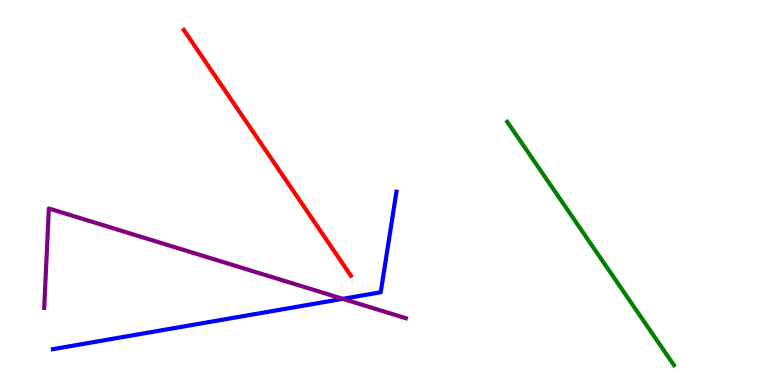[{'lines': ['blue', 'red'], 'intersections': []}, {'lines': ['green', 'red'], 'intersections': []}, {'lines': ['purple', 'red'], 'intersections': []}, {'lines': ['blue', 'green'], 'intersections': []}, {'lines': ['blue', 'purple'], 'intersections': [{'x': 4.42, 'y': 2.24}]}, {'lines': ['green', 'purple'], 'intersections': []}]